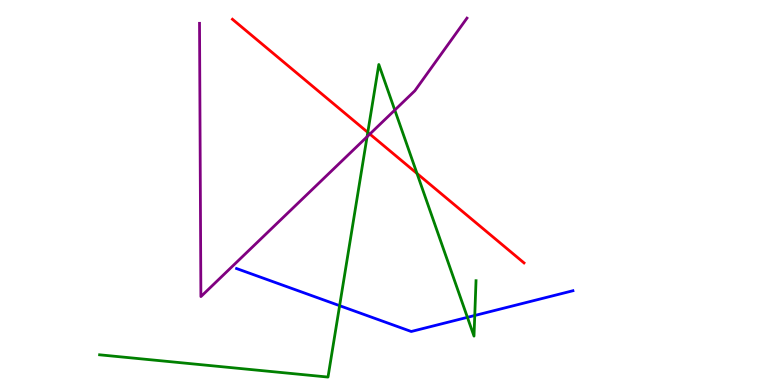[{'lines': ['blue', 'red'], 'intersections': []}, {'lines': ['green', 'red'], 'intersections': [{'x': 4.75, 'y': 6.56}, {'x': 5.38, 'y': 5.49}]}, {'lines': ['purple', 'red'], 'intersections': [{'x': 4.77, 'y': 6.52}]}, {'lines': ['blue', 'green'], 'intersections': [{'x': 4.38, 'y': 2.06}, {'x': 6.03, 'y': 1.76}, {'x': 6.13, 'y': 1.81}]}, {'lines': ['blue', 'purple'], 'intersections': []}, {'lines': ['green', 'purple'], 'intersections': [{'x': 4.74, 'y': 6.45}, {'x': 5.09, 'y': 7.14}]}]